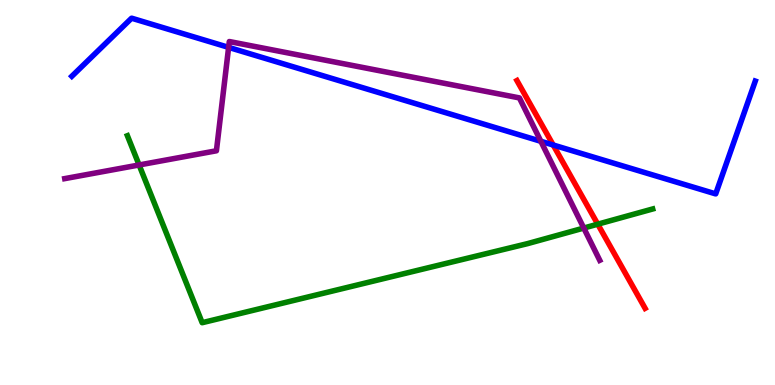[{'lines': ['blue', 'red'], 'intersections': [{'x': 7.14, 'y': 6.23}]}, {'lines': ['green', 'red'], 'intersections': [{'x': 7.71, 'y': 4.18}]}, {'lines': ['purple', 'red'], 'intersections': []}, {'lines': ['blue', 'green'], 'intersections': []}, {'lines': ['blue', 'purple'], 'intersections': [{'x': 2.95, 'y': 8.77}, {'x': 6.98, 'y': 6.33}]}, {'lines': ['green', 'purple'], 'intersections': [{'x': 1.79, 'y': 5.71}, {'x': 7.53, 'y': 4.08}]}]